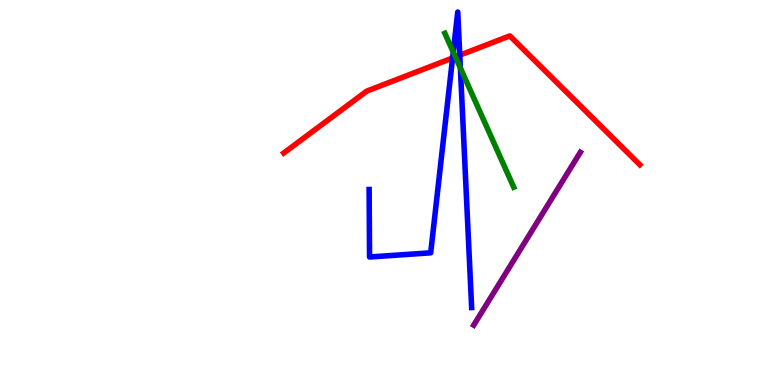[{'lines': ['blue', 'red'], 'intersections': [{'x': 5.84, 'y': 8.49}, {'x': 5.93, 'y': 8.57}]}, {'lines': ['green', 'red'], 'intersections': [{'x': 5.88, 'y': 8.52}]}, {'lines': ['purple', 'red'], 'intersections': []}, {'lines': ['blue', 'green'], 'intersections': [{'x': 5.85, 'y': 8.65}, {'x': 5.94, 'y': 8.23}]}, {'lines': ['blue', 'purple'], 'intersections': []}, {'lines': ['green', 'purple'], 'intersections': []}]